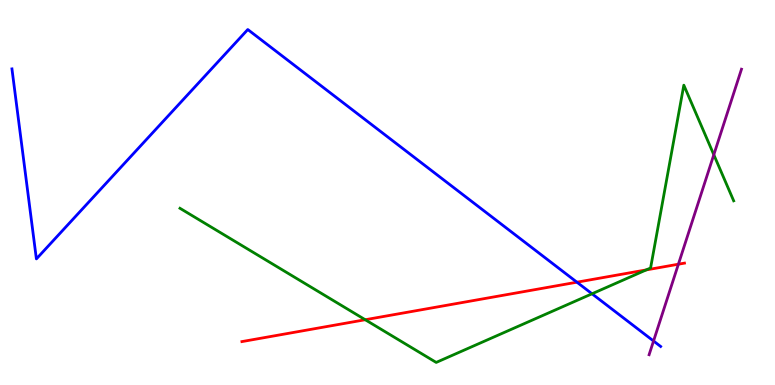[{'lines': ['blue', 'red'], 'intersections': [{'x': 7.44, 'y': 2.67}]}, {'lines': ['green', 'red'], 'intersections': [{'x': 4.71, 'y': 1.7}, {'x': 8.34, 'y': 2.99}]}, {'lines': ['purple', 'red'], 'intersections': [{'x': 8.75, 'y': 3.14}]}, {'lines': ['blue', 'green'], 'intersections': [{'x': 7.64, 'y': 2.37}]}, {'lines': ['blue', 'purple'], 'intersections': [{'x': 8.43, 'y': 1.14}]}, {'lines': ['green', 'purple'], 'intersections': [{'x': 9.21, 'y': 5.98}]}]